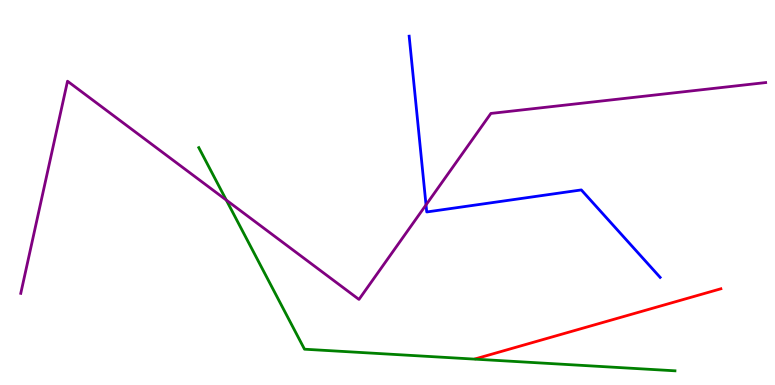[{'lines': ['blue', 'red'], 'intersections': []}, {'lines': ['green', 'red'], 'intersections': []}, {'lines': ['purple', 'red'], 'intersections': []}, {'lines': ['blue', 'green'], 'intersections': []}, {'lines': ['blue', 'purple'], 'intersections': [{'x': 5.5, 'y': 4.68}]}, {'lines': ['green', 'purple'], 'intersections': [{'x': 2.92, 'y': 4.8}]}]